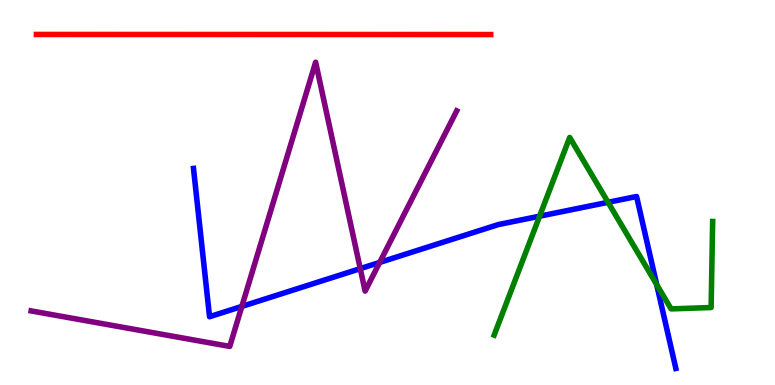[{'lines': ['blue', 'red'], 'intersections': []}, {'lines': ['green', 'red'], 'intersections': []}, {'lines': ['purple', 'red'], 'intersections': []}, {'lines': ['blue', 'green'], 'intersections': [{'x': 6.96, 'y': 4.38}, {'x': 7.85, 'y': 4.75}, {'x': 8.47, 'y': 2.61}]}, {'lines': ['blue', 'purple'], 'intersections': [{'x': 3.12, 'y': 2.04}, {'x': 4.65, 'y': 3.02}, {'x': 4.9, 'y': 3.18}]}, {'lines': ['green', 'purple'], 'intersections': []}]